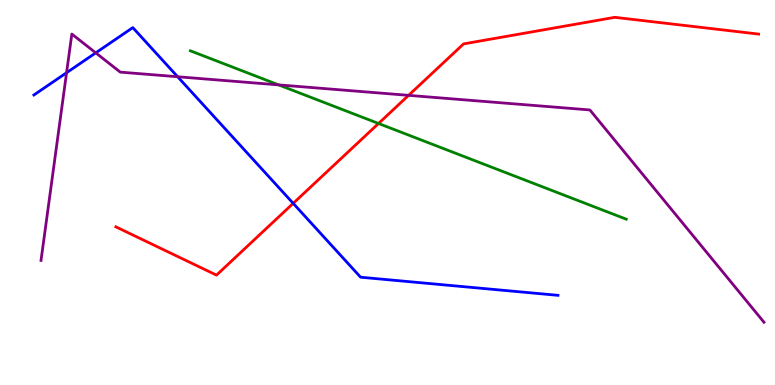[{'lines': ['blue', 'red'], 'intersections': [{'x': 3.78, 'y': 4.72}]}, {'lines': ['green', 'red'], 'intersections': [{'x': 4.88, 'y': 6.79}]}, {'lines': ['purple', 'red'], 'intersections': [{'x': 5.27, 'y': 7.52}]}, {'lines': ['blue', 'green'], 'intersections': []}, {'lines': ['blue', 'purple'], 'intersections': [{'x': 0.859, 'y': 8.11}, {'x': 1.24, 'y': 8.63}, {'x': 2.29, 'y': 8.01}]}, {'lines': ['green', 'purple'], 'intersections': [{'x': 3.59, 'y': 7.8}]}]